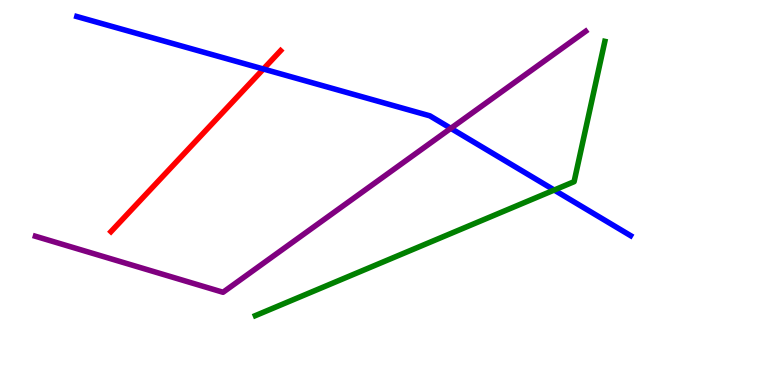[{'lines': ['blue', 'red'], 'intersections': [{'x': 3.4, 'y': 8.21}]}, {'lines': ['green', 'red'], 'intersections': []}, {'lines': ['purple', 'red'], 'intersections': []}, {'lines': ['blue', 'green'], 'intersections': [{'x': 7.15, 'y': 5.06}]}, {'lines': ['blue', 'purple'], 'intersections': [{'x': 5.82, 'y': 6.67}]}, {'lines': ['green', 'purple'], 'intersections': []}]